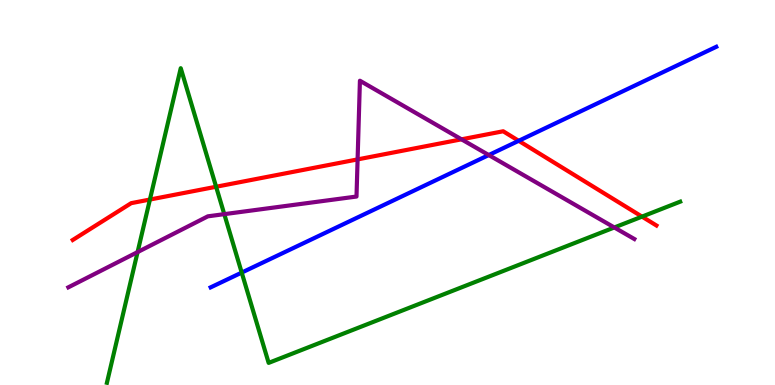[{'lines': ['blue', 'red'], 'intersections': [{'x': 6.69, 'y': 6.34}]}, {'lines': ['green', 'red'], 'intersections': [{'x': 1.93, 'y': 4.82}, {'x': 2.79, 'y': 5.15}, {'x': 8.28, 'y': 4.37}]}, {'lines': ['purple', 'red'], 'intersections': [{'x': 4.61, 'y': 5.86}, {'x': 5.95, 'y': 6.38}]}, {'lines': ['blue', 'green'], 'intersections': [{'x': 3.12, 'y': 2.92}]}, {'lines': ['blue', 'purple'], 'intersections': [{'x': 6.31, 'y': 5.97}]}, {'lines': ['green', 'purple'], 'intersections': [{'x': 1.78, 'y': 3.45}, {'x': 2.89, 'y': 4.44}, {'x': 7.93, 'y': 4.09}]}]